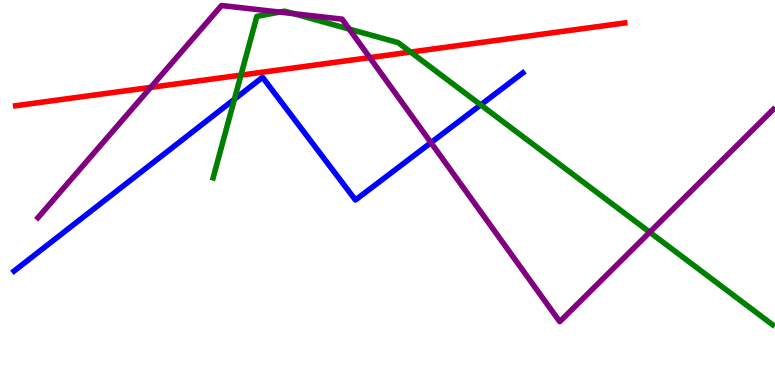[{'lines': ['blue', 'red'], 'intersections': []}, {'lines': ['green', 'red'], 'intersections': [{'x': 3.11, 'y': 8.05}, {'x': 5.3, 'y': 8.65}]}, {'lines': ['purple', 'red'], 'intersections': [{'x': 1.94, 'y': 7.73}, {'x': 4.77, 'y': 8.5}]}, {'lines': ['blue', 'green'], 'intersections': [{'x': 3.02, 'y': 7.42}, {'x': 6.2, 'y': 7.28}]}, {'lines': ['blue', 'purple'], 'intersections': [{'x': 5.56, 'y': 6.29}]}, {'lines': ['green', 'purple'], 'intersections': [{'x': 3.61, 'y': 9.69}, {'x': 3.79, 'y': 9.65}, {'x': 4.51, 'y': 9.24}, {'x': 8.38, 'y': 3.97}]}]